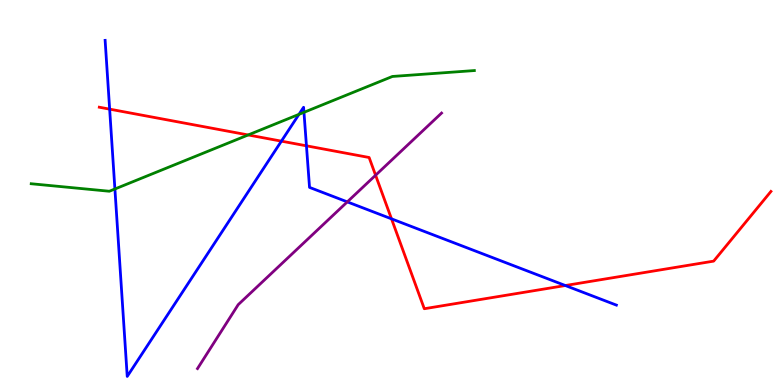[{'lines': ['blue', 'red'], 'intersections': [{'x': 1.41, 'y': 7.17}, {'x': 3.63, 'y': 6.33}, {'x': 3.95, 'y': 6.21}, {'x': 5.05, 'y': 4.32}, {'x': 7.29, 'y': 2.58}]}, {'lines': ['green', 'red'], 'intersections': [{'x': 3.2, 'y': 6.49}]}, {'lines': ['purple', 'red'], 'intersections': [{'x': 4.85, 'y': 5.45}]}, {'lines': ['blue', 'green'], 'intersections': [{'x': 1.48, 'y': 5.09}, {'x': 3.86, 'y': 7.03}, {'x': 3.92, 'y': 7.08}]}, {'lines': ['blue', 'purple'], 'intersections': [{'x': 4.48, 'y': 4.76}]}, {'lines': ['green', 'purple'], 'intersections': []}]